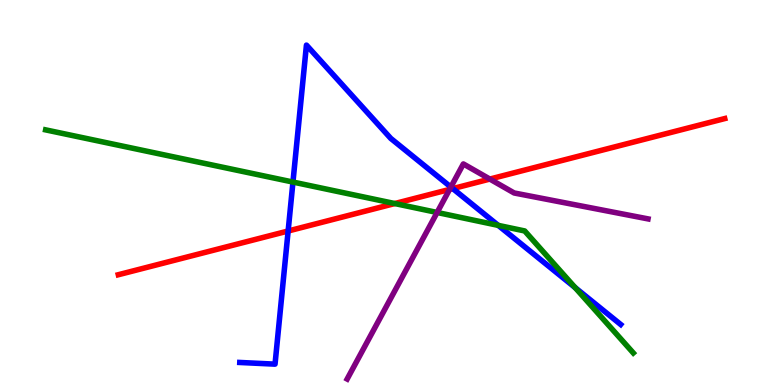[{'lines': ['blue', 'red'], 'intersections': [{'x': 3.72, 'y': 4.0}, {'x': 5.84, 'y': 5.1}]}, {'lines': ['green', 'red'], 'intersections': [{'x': 5.09, 'y': 4.71}]}, {'lines': ['purple', 'red'], 'intersections': [{'x': 5.8, 'y': 5.08}, {'x': 6.32, 'y': 5.35}]}, {'lines': ['blue', 'green'], 'intersections': [{'x': 3.78, 'y': 5.27}, {'x': 6.43, 'y': 4.15}, {'x': 7.42, 'y': 2.53}]}, {'lines': ['blue', 'purple'], 'intersections': [{'x': 5.82, 'y': 5.14}]}, {'lines': ['green', 'purple'], 'intersections': [{'x': 5.64, 'y': 4.48}]}]